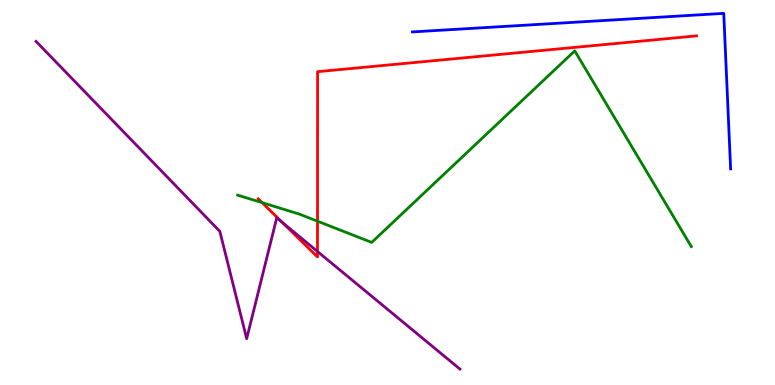[{'lines': ['blue', 'red'], 'intersections': []}, {'lines': ['green', 'red'], 'intersections': [{'x': 3.38, 'y': 4.74}, {'x': 4.1, 'y': 4.25}]}, {'lines': ['purple', 'red'], 'intersections': [{'x': 3.64, 'y': 4.22}, {'x': 4.1, 'y': 3.47}]}, {'lines': ['blue', 'green'], 'intersections': []}, {'lines': ['blue', 'purple'], 'intersections': []}, {'lines': ['green', 'purple'], 'intersections': []}]